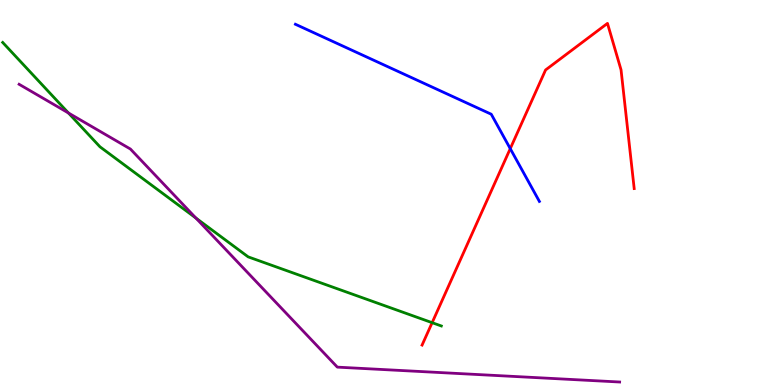[{'lines': ['blue', 'red'], 'intersections': [{'x': 6.58, 'y': 6.14}]}, {'lines': ['green', 'red'], 'intersections': [{'x': 5.58, 'y': 1.62}]}, {'lines': ['purple', 'red'], 'intersections': []}, {'lines': ['blue', 'green'], 'intersections': []}, {'lines': ['blue', 'purple'], 'intersections': []}, {'lines': ['green', 'purple'], 'intersections': [{'x': 0.883, 'y': 7.07}, {'x': 2.53, 'y': 4.34}]}]